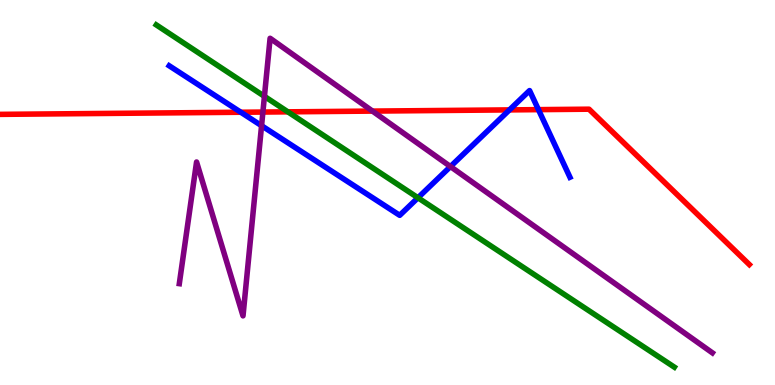[{'lines': ['blue', 'red'], 'intersections': [{'x': 3.11, 'y': 7.08}, {'x': 6.57, 'y': 7.15}, {'x': 6.95, 'y': 7.15}]}, {'lines': ['green', 'red'], 'intersections': [{'x': 3.71, 'y': 7.1}]}, {'lines': ['purple', 'red'], 'intersections': [{'x': 3.39, 'y': 7.09}, {'x': 4.81, 'y': 7.11}]}, {'lines': ['blue', 'green'], 'intersections': [{'x': 5.39, 'y': 4.86}]}, {'lines': ['blue', 'purple'], 'intersections': [{'x': 3.38, 'y': 6.73}, {'x': 5.81, 'y': 5.67}]}, {'lines': ['green', 'purple'], 'intersections': [{'x': 3.41, 'y': 7.5}]}]